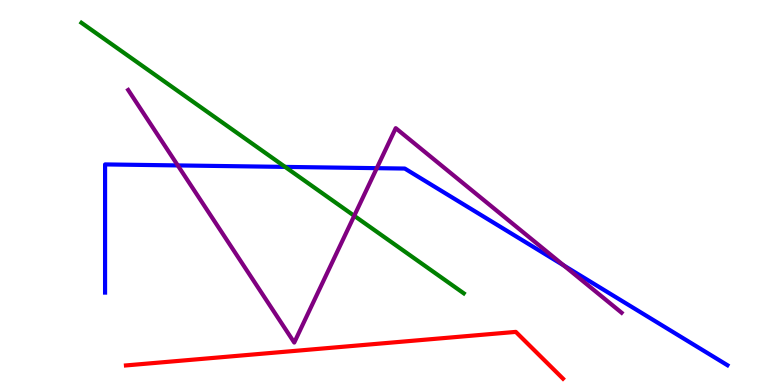[{'lines': ['blue', 'red'], 'intersections': []}, {'lines': ['green', 'red'], 'intersections': []}, {'lines': ['purple', 'red'], 'intersections': []}, {'lines': ['blue', 'green'], 'intersections': [{'x': 3.68, 'y': 5.66}]}, {'lines': ['blue', 'purple'], 'intersections': [{'x': 2.29, 'y': 5.7}, {'x': 4.86, 'y': 5.63}, {'x': 7.27, 'y': 3.1}]}, {'lines': ['green', 'purple'], 'intersections': [{'x': 4.57, 'y': 4.39}]}]